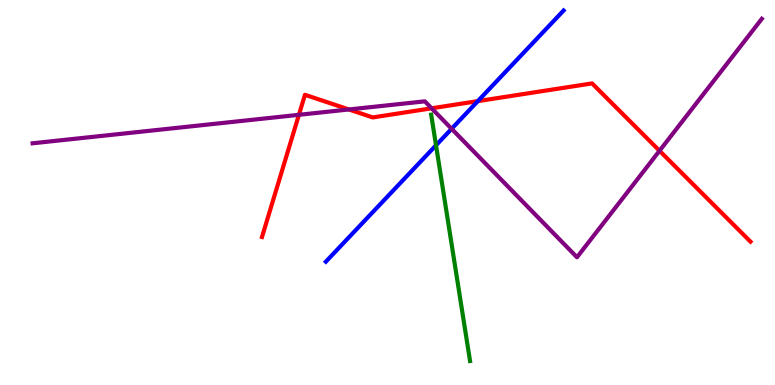[{'lines': ['blue', 'red'], 'intersections': [{'x': 6.17, 'y': 7.37}]}, {'lines': ['green', 'red'], 'intersections': []}, {'lines': ['purple', 'red'], 'intersections': [{'x': 3.86, 'y': 7.02}, {'x': 4.5, 'y': 7.16}, {'x': 5.57, 'y': 7.19}, {'x': 8.51, 'y': 6.08}]}, {'lines': ['blue', 'green'], 'intersections': [{'x': 5.63, 'y': 6.23}]}, {'lines': ['blue', 'purple'], 'intersections': [{'x': 5.83, 'y': 6.65}]}, {'lines': ['green', 'purple'], 'intersections': []}]